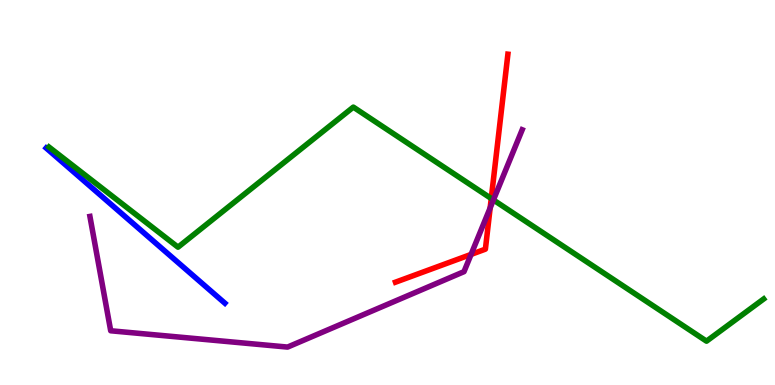[{'lines': ['blue', 'red'], 'intersections': []}, {'lines': ['green', 'red'], 'intersections': [{'x': 6.34, 'y': 4.84}]}, {'lines': ['purple', 'red'], 'intersections': [{'x': 6.08, 'y': 3.39}, {'x': 6.32, 'y': 4.6}]}, {'lines': ['blue', 'green'], 'intersections': []}, {'lines': ['blue', 'purple'], 'intersections': []}, {'lines': ['green', 'purple'], 'intersections': [{'x': 6.37, 'y': 4.81}]}]